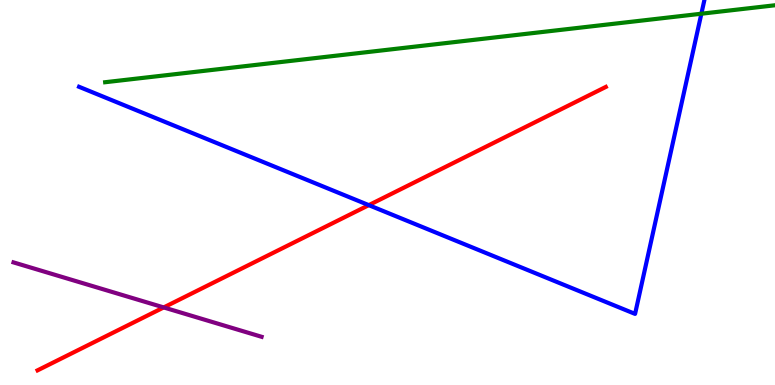[{'lines': ['blue', 'red'], 'intersections': [{'x': 4.76, 'y': 4.67}]}, {'lines': ['green', 'red'], 'intersections': []}, {'lines': ['purple', 'red'], 'intersections': [{'x': 2.11, 'y': 2.01}]}, {'lines': ['blue', 'green'], 'intersections': [{'x': 9.05, 'y': 9.64}]}, {'lines': ['blue', 'purple'], 'intersections': []}, {'lines': ['green', 'purple'], 'intersections': []}]